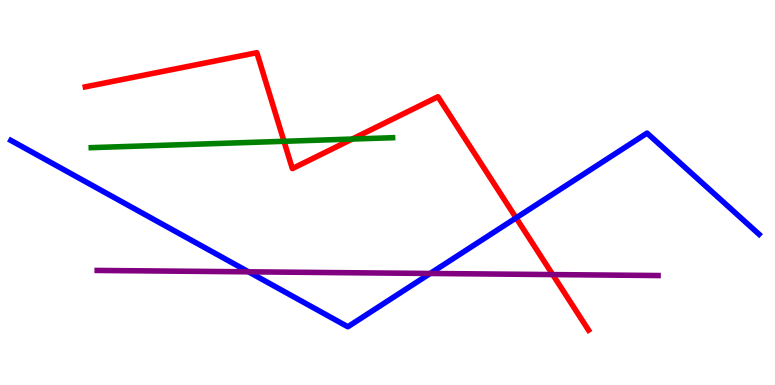[{'lines': ['blue', 'red'], 'intersections': [{'x': 6.66, 'y': 4.34}]}, {'lines': ['green', 'red'], 'intersections': [{'x': 3.66, 'y': 6.33}, {'x': 4.54, 'y': 6.39}]}, {'lines': ['purple', 'red'], 'intersections': [{'x': 7.13, 'y': 2.87}]}, {'lines': ['blue', 'green'], 'intersections': []}, {'lines': ['blue', 'purple'], 'intersections': [{'x': 3.21, 'y': 2.94}, {'x': 5.55, 'y': 2.9}]}, {'lines': ['green', 'purple'], 'intersections': []}]